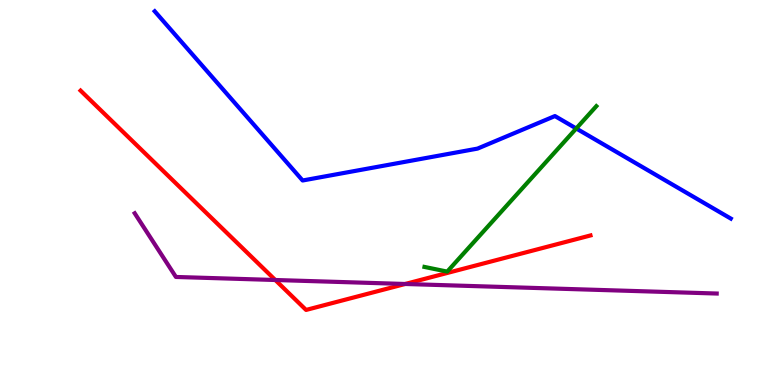[{'lines': ['blue', 'red'], 'intersections': []}, {'lines': ['green', 'red'], 'intersections': []}, {'lines': ['purple', 'red'], 'intersections': [{'x': 3.55, 'y': 2.73}, {'x': 5.23, 'y': 2.62}]}, {'lines': ['blue', 'green'], 'intersections': [{'x': 7.44, 'y': 6.66}]}, {'lines': ['blue', 'purple'], 'intersections': []}, {'lines': ['green', 'purple'], 'intersections': []}]